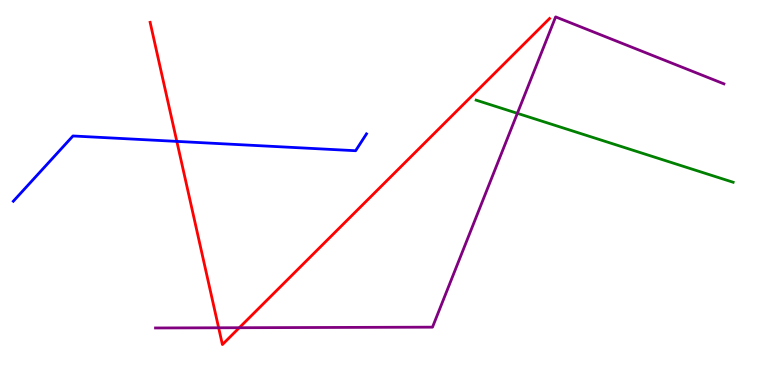[{'lines': ['blue', 'red'], 'intersections': [{'x': 2.28, 'y': 6.33}]}, {'lines': ['green', 'red'], 'intersections': []}, {'lines': ['purple', 'red'], 'intersections': [{'x': 2.82, 'y': 1.49}, {'x': 3.09, 'y': 1.49}]}, {'lines': ['blue', 'green'], 'intersections': []}, {'lines': ['blue', 'purple'], 'intersections': []}, {'lines': ['green', 'purple'], 'intersections': [{'x': 6.68, 'y': 7.06}]}]